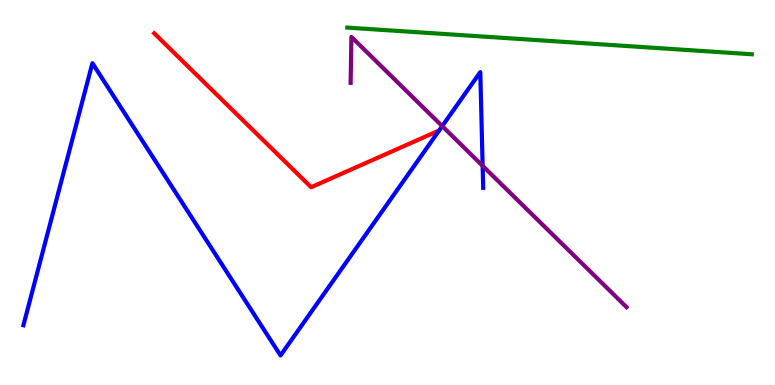[{'lines': ['blue', 'red'], 'intersections': []}, {'lines': ['green', 'red'], 'intersections': []}, {'lines': ['purple', 'red'], 'intersections': []}, {'lines': ['blue', 'green'], 'intersections': []}, {'lines': ['blue', 'purple'], 'intersections': [{'x': 5.71, 'y': 6.72}, {'x': 6.23, 'y': 5.69}]}, {'lines': ['green', 'purple'], 'intersections': []}]